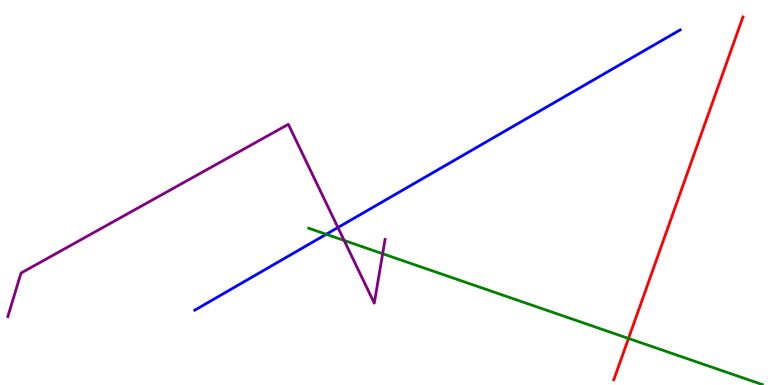[{'lines': ['blue', 'red'], 'intersections': []}, {'lines': ['green', 'red'], 'intersections': [{'x': 8.11, 'y': 1.21}]}, {'lines': ['purple', 'red'], 'intersections': []}, {'lines': ['blue', 'green'], 'intersections': [{'x': 4.21, 'y': 3.91}]}, {'lines': ['blue', 'purple'], 'intersections': [{'x': 4.36, 'y': 4.09}]}, {'lines': ['green', 'purple'], 'intersections': [{'x': 4.44, 'y': 3.75}, {'x': 4.94, 'y': 3.41}]}]